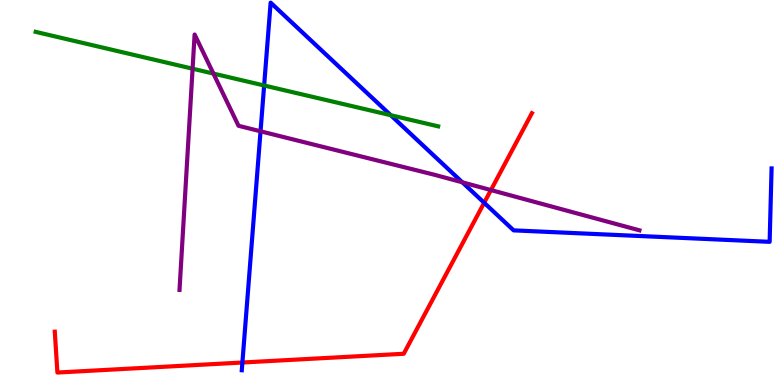[{'lines': ['blue', 'red'], 'intersections': [{'x': 3.13, 'y': 0.584}, {'x': 6.25, 'y': 4.73}]}, {'lines': ['green', 'red'], 'intersections': []}, {'lines': ['purple', 'red'], 'intersections': [{'x': 6.33, 'y': 5.06}]}, {'lines': ['blue', 'green'], 'intersections': [{'x': 3.41, 'y': 7.78}, {'x': 5.04, 'y': 7.01}]}, {'lines': ['blue', 'purple'], 'intersections': [{'x': 3.36, 'y': 6.59}, {'x': 5.97, 'y': 5.26}]}, {'lines': ['green', 'purple'], 'intersections': [{'x': 2.49, 'y': 8.22}, {'x': 2.75, 'y': 8.09}]}]